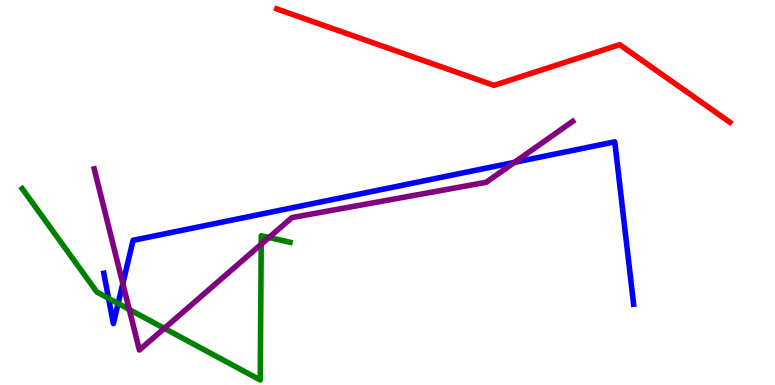[{'lines': ['blue', 'red'], 'intersections': []}, {'lines': ['green', 'red'], 'intersections': []}, {'lines': ['purple', 'red'], 'intersections': []}, {'lines': ['blue', 'green'], 'intersections': [{'x': 1.4, 'y': 2.25}, {'x': 1.52, 'y': 2.12}]}, {'lines': ['blue', 'purple'], 'intersections': [{'x': 1.58, 'y': 2.63}, {'x': 6.64, 'y': 5.78}]}, {'lines': ['green', 'purple'], 'intersections': [{'x': 1.67, 'y': 1.96}, {'x': 2.12, 'y': 1.47}, {'x': 3.37, 'y': 3.66}, {'x': 3.47, 'y': 3.83}]}]